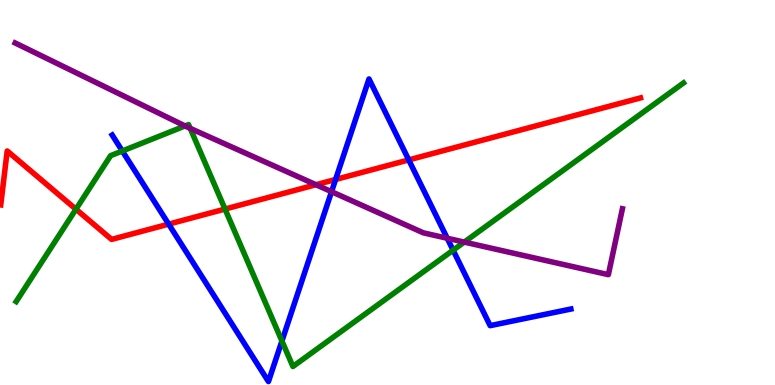[{'lines': ['blue', 'red'], 'intersections': [{'x': 2.18, 'y': 4.18}, {'x': 4.33, 'y': 5.34}, {'x': 5.27, 'y': 5.85}]}, {'lines': ['green', 'red'], 'intersections': [{'x': 0.98, 'y': 4.57}, {'x': 2.9, 'y': 4.57}]}, {'lines': ['purple', 'red'], 'intersections': [{'x': 4.08, 'y': 5.2}]}, {'lines': ['blue', 'green'], 'intersections': [{'x': 1.58, 'y': 6.08}, {'x': 3.64, 'y': 1.14}, {'x': 5.85, 'y': 3.5}]}, {'lines': ['blue', 'purple'], 'intersections': [{'x': 4.28, 'y': 5.02}, {'x': 5.77, 'y': 3.81}]}, {'lines': ['green', 'purple'], 'intersections': [{'x': 2.39, 'y': 6.73}, {'x': 2.45, 'y': 6.67}, {'x': 5.99, 'y': 3.71}]}]